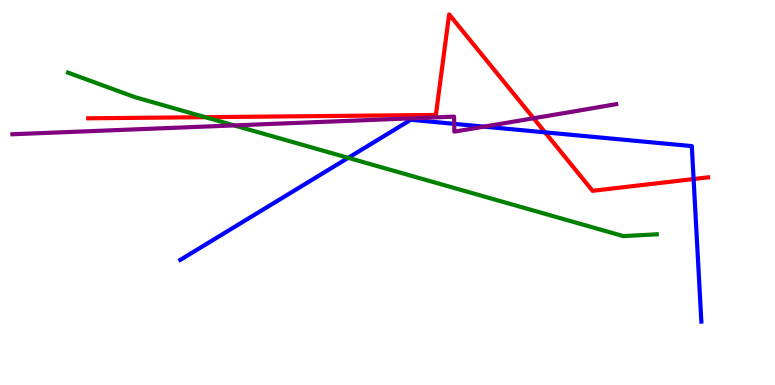[{'lines': ['blue', 'red'], 'intersections': [{'x': 7.03, 'y': 6.56}, {'x': 8.95, 'y': 5.35}]}, {'lines': ['green', 'red'], 'intersections': [{'x': 2.65, 'y': 6.96}]}, {'lines': ['purple', 'red'], 'intersections': [{'x': 6.88, 'y': 6.93}]}, {'lines': ['blue', 'green'], 'intersections': [{'x': 4.49, 'y': 5.9}]}, {'lines': ['blue', 'purple'], 'intersections': [{'x': 5.86, 'y': 6.78}, {'x': 6.25, 'y': 6.71}]}, {'lines': ['green', 'purple'], 'intersections': [{'x': 3.02, 'y': 6.74}]}]